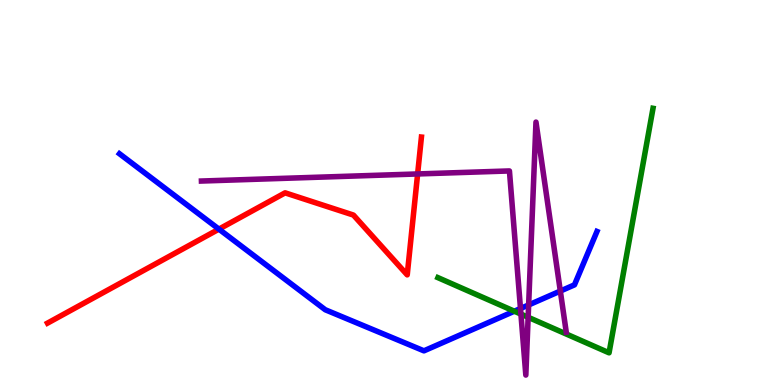[{'lines': ['blue', 'red'], 'intersections': [{'x': 2.82, 'y': 4.05}]}, {'lines': ['green', 'red'], 'intersections': []}, {'lines': ['purple', 'red'], 'intersections': [{'x': 5.39, 'y': 5.48}]}, {'lines': ['blue', 'green'], 'intersections': [{'x': 6.64, 'y': 1.92}]}, {'lines': ['blue', 'purple'], 'intersections': [{'x': 6.72, 'y': 1.99}, {'x': 6.82, 'y': 2.08}, {'x': 7.23, 'y': 2.44}]}, {'lines': ['green', 'purple'], 'intersections': [{'x': 6.72, 'y': 1.84}, {'x': 6.81, 'y': 1.76}]}]